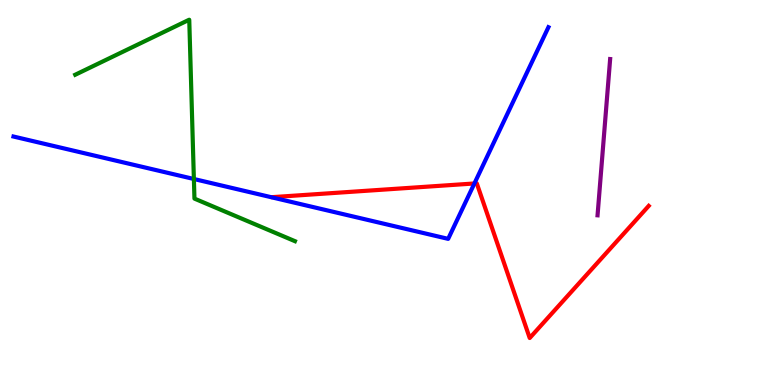[{'lines': ['blue', 'red'], 'intersections': [{'x': 6.12, 'y': 5.23}]}, {'lines': ['green', 'red'], 'intersections': []}, {'lines': ['purple', 'red'], 'intersections': []}, {'lines': ['blue', 'green'], 'intersections': [{'x': 2.5, 'y': 5.35}]}, {'lines': ['blue', 'purple'], 'intersections': []}, {'lines': ['green', 'purple'], 'intersections': []}]